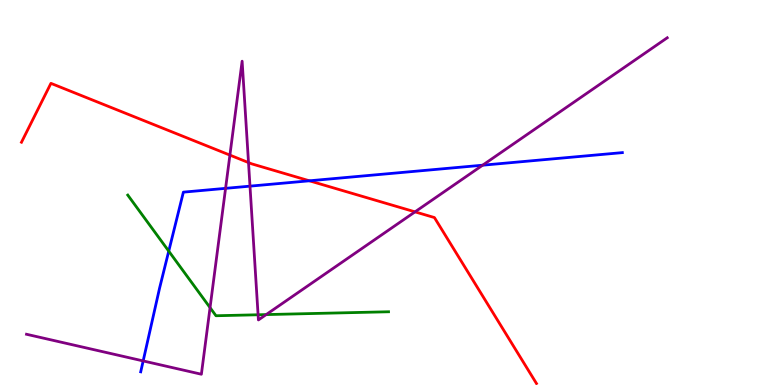[{'lines': ['blue', 'red'], 'intersections': [{'x': 3.99, 'y': 5.3}]}, {'lines': ['green', 'red'], 'intersections': []}, {'lines': ['purple', 'red'], 'intersections': [{'x': 2.97, 'y': 5.97}, {'x': 3.21, 'y': 5.78}, {'x': 5.36, 'y': 4.5}]}, {'lines': ['blue', 'green'], 'intersections': [{'x': 2.18, 'y': 3.48}]}, {'lines': ['blue', 'purple'], 'intersections': [{'x': 1.85, 'y': 0.625}, {'x': 2.91, 'y': 5.11}, {'x': 3.23, 'y': 5.17}, {'x': 6.23, 'y': 5.71}]}, {'lines': ['green', 'purple'], 'intersections': [{'x': 2.71, 'y': 2.01}, {'x': 3.33, 'y': 1.82}, {'x': 3.43, 'y': 1.83}]}]